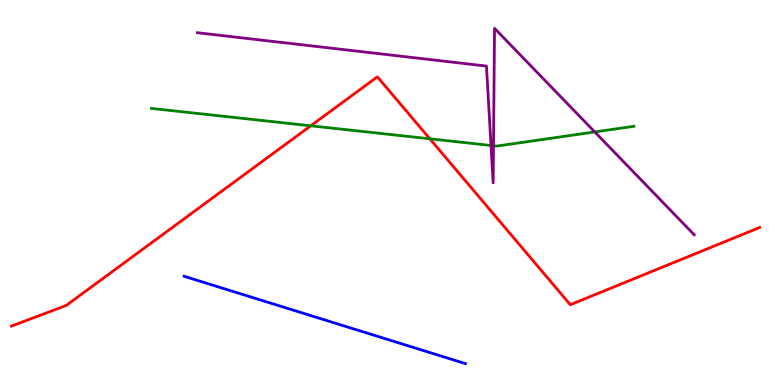[{'lines': ['blue', 'red'], 'intersections': []}, {'lines': ['green', 'red'], 'intersections': [{'x': 4.01, 'y': 6.73}, {'x': 5.55, 'y': 6.39}]}, {'lines': ['purple', 'red'], 'intersections': []}, {'lines': ['blue', 'green'], 'intersections': []}, {'lines': ['blue', 'purple'], 'intersections': []}, {'lines': ['green', 'purple'], 'intersections': [{'x': 6.34, 'y': 6.22}, {'x': 6.37, 'y': 6.21}, {'x': 7.67, 'y': 6.57}]}]